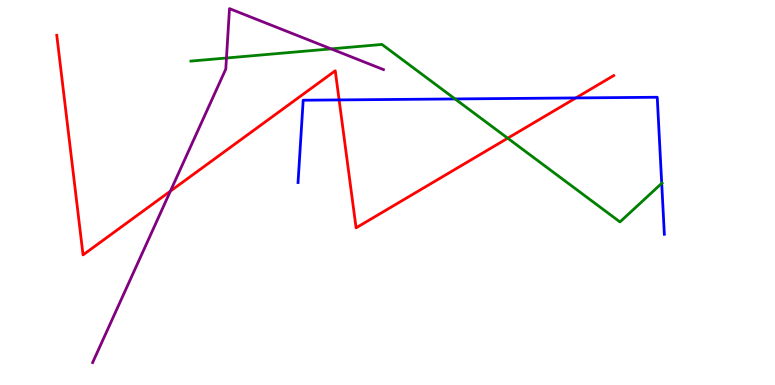[{'lines': ['blue', 'red'], 'intersections': [{'x': 4.38, 'y': 7.4}, {'x': 7.43, 'y': 7.46}]}, {'lines': ['green', 'red'], 'intersections': [{'x': 6.55, 'y': 6.41}]}, {'lines': ['purple', 'red'], 'intersections': [{'x': 2.2, 'y': 5.04}]}, {'lines': ['blue', 'green'], 'intersections': [{'x': 5.87, 'y': 7.43}, {'x': 8.54, 'y': 5.24}]}, {'lines': ['blue', 'purple'], 'intersections': []}, {'lines': ['green', 'purple'], 'intersections': [{'x': 2.92, 'y': 8.49}, {'x': 4.27, 'y': 8.73}]}]